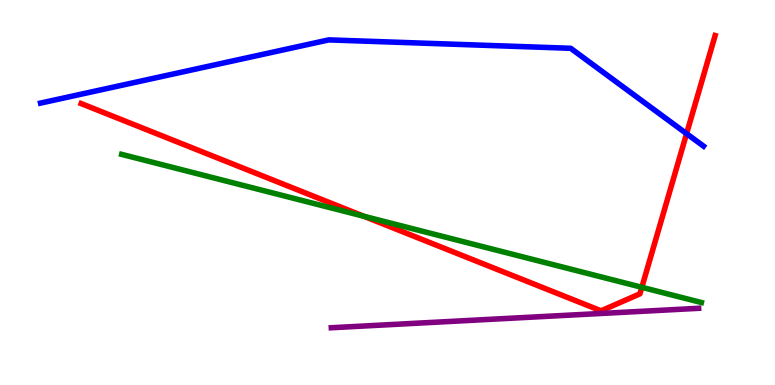[{'lines': ['blue', 'red'], 'intersections': [{'x': 8.86, 'y': 6.53}]}, {'lines': ['green', 'red'], 'intersections': [{'x': 4.69, 'y': 4.38}, {'x': 8.28, 'y': 2.54}]}, {'lines': ['purple', 'red'], 'intersections': []}, {'lines': ['blue', 'green'], 'intersections': []}, {'lines': ['blue', 'purple'], 'intersections': []}, {'lines': ['green', 'purple'], 'intersections': []}]